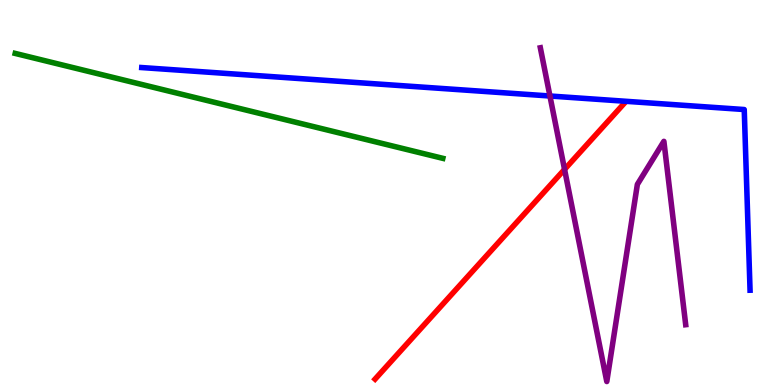[{'lines': ['blue', 'red'], 'intersections': []}, {'lines': ['green', 'red'], 'intersections': []}, {'lines': ['purple', 'red'], 'intersections': [{'x': 7.28, 'y': 5.6}]}, {'lines': ['blue', 'green'], 'intersections': []}, {'lines': ['blue', 'purple'], 'intersections': [{'x': 7.1, 'y': 7.51}]}, {'lines': ['green', 'purple'], 'intersections': []}]